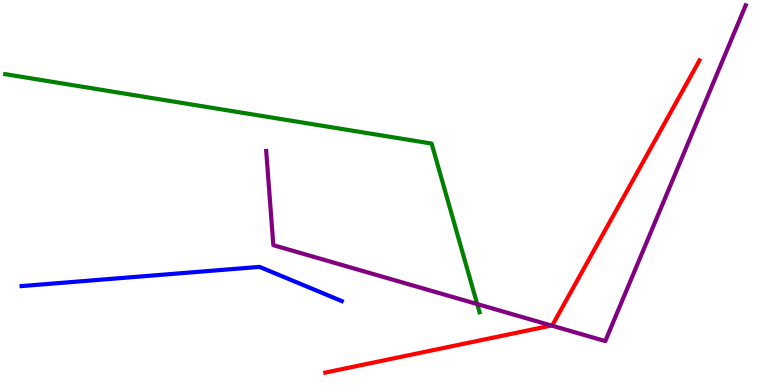[{'lines': ['blue', 'red'], 'intersections': []}, {'lines': ['green', 'red'], 'intersections': []}, {'lines': ['purple', 'red'], 'intersections': [{'x': 7.12, 'y': 1.55}]}, {'lines': ['blue', 'green'], 'intersections': []}, {'lines': ['blue', 'purple'], 'intersections': []}, {'lines': ['green', 'purple'], 'intersections': [{'x': 6.16, 'y': 2.1}]}]